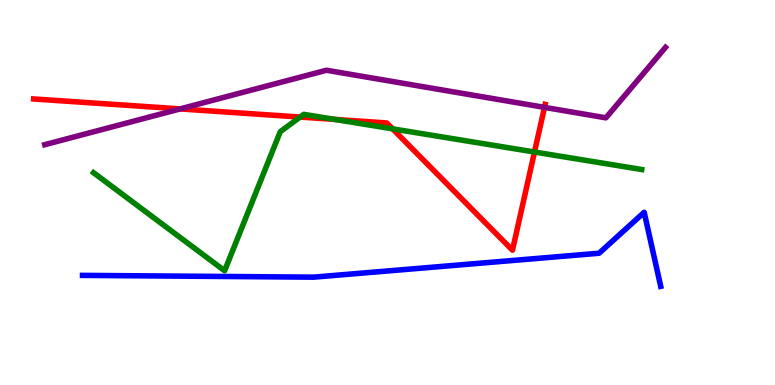[{'lines': ['blue', 'red'], 'intersections': []}, {'lines': ['green', 'red'], 'intersections': [{'x': 3.87, 'y': 6.96}, {'x': 4.32, 'y': 6.9}, {'x': 5.07, 'y': 6.65}, {'x': 6.9, 'y': 6.05}]}, {'lines': ['purple', 'red'], 'intersections': [{'x': 2.32, 'y': 7.17}, {'x': 7.03, 'y': 7.21}]}, {'lines': ['blue', 'green'], 'intersections': []}, {'lines': ['blue', 'purple'], 'intersections': []}, {'lines': ['green', 'purple'], 'intersections': []}]